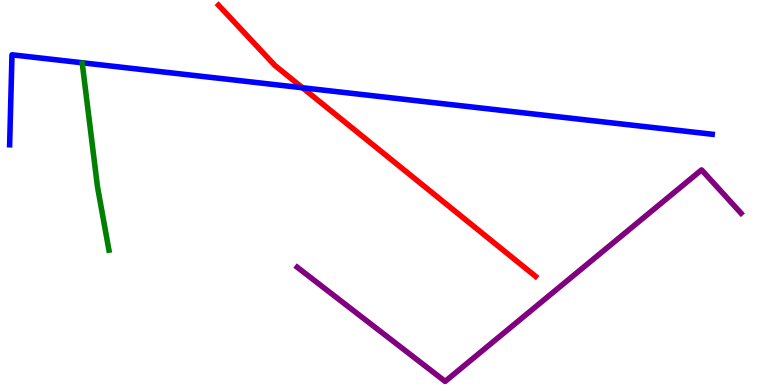[{'lines': ['blue', 'red'], 'intersections': [{'x': 3.9, 'y': 7.72}]}, {'lines': ['green', 'red'], 'intersections': []}, {'lines': ['purple', 'red'], 'intersections': []}, {'lines': ['blue', 'green'], 'intersections': []}, {'lines': ['blue', 'purple'], 'intersections': []}, {'lines': ['green', 'purple'], 'intersections': []}]